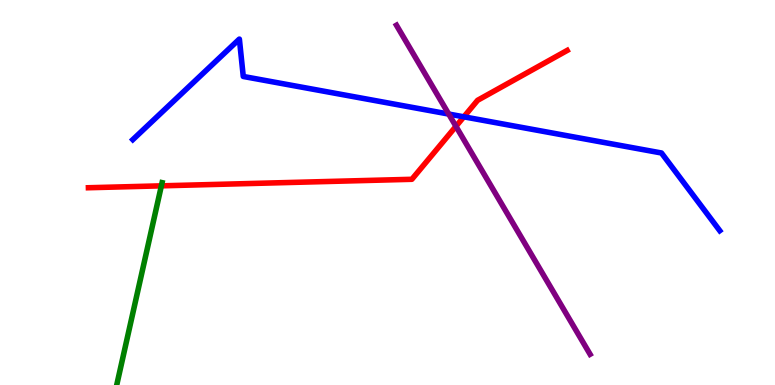[{'lines': ['blue', 'red'], 'intersections': [{'x': 5.99, 'y': 6.97}]}, {'lines': ['green', 'red'], 'intersections': [{'x': 2.08, 'y': 5.17}]}, {'lines': ['purple', 'red'], 'intersections': [{'x': 5.88, 'y': 6.72}]}, {'lines': ['blue', 'green'], 'intersections': []}, {'lines': ['blue', 'purple'], 'intersections': [{'x': 5.79, 'y': 7.04}]}, {'lines': ['green', 'purple'], 'intersections': []}]